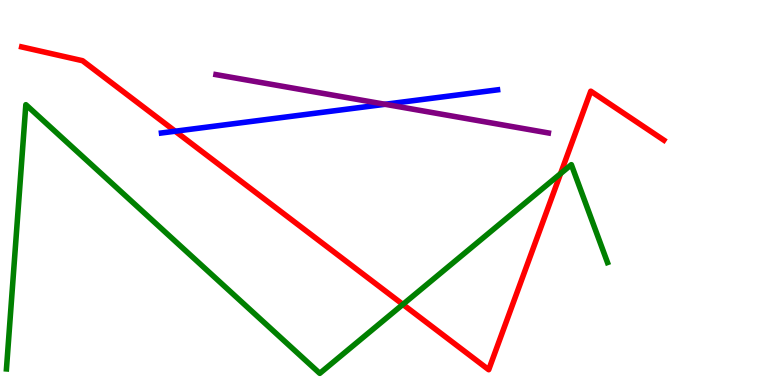[{'lines': ['blue', 'red'], 'intersections': [{'x': 2.26, 'y': 6.59}]}, {'lines': ['green', 'red'], 'intersections': [{'x': 5.2, 'y': 2.09}, {'x': 7.23, 'y': 5.49}]}, {'lines': ['purple', 'red'], 'intersections': []}, {'lines': ['blue', 'green'], 'intersections': []}, {'lines': ['blue', 'purple'], 'intersections': [{'x': 4.97, 'y': 7.29}]}, {'lines': ['green', 'purple'], 'intersections': []}]